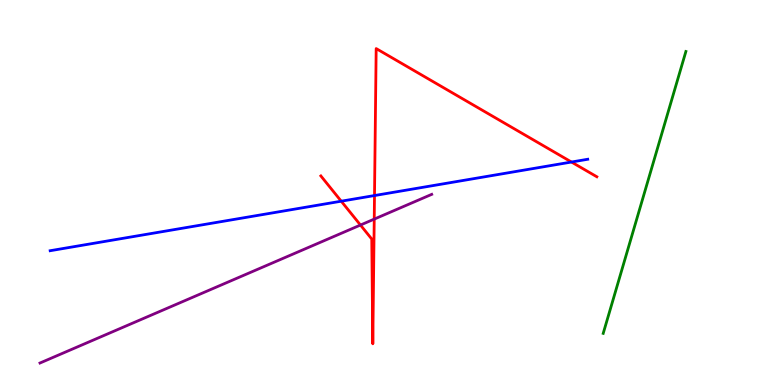[{'lines': ['blue', 'red'], 'intersections': [{'x': 4.4, 'y': 4.77}, {'x': 4.83, 'y': 4.92}, {'x': 7.37, 'y': 5.79}]}, {'lines': ['green', 'red'], 'intersections': []}, {'lines': ['purple', 'red'], 'intersections': [{'x': 4.65, 'y': 4.15}, {'x': 4.83, 'y': 4.31}]}, {'lines': ['blue', 'green'], 'intersections': []}, {'lines': ['blue', 'purple'], 'intersections': []}, {'lines': ['green', 'purple'], 'intersections': []}]